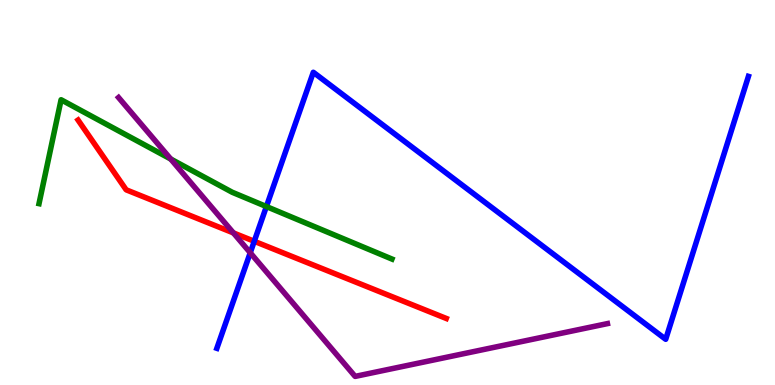[{'lines': ['blue', 'red'], 'intersections': [{'x': 3.28, 'y': 3.73}]}, {'lines': ['green', 'red'], 'intersections': []}, {'lines': ['purple', 'red'], 'intersections': [{'x': 3.01, 'y': 3.95}]}, {'lines': ['blue', 'green'], 'intersections': [{'x': 3.44, 'y': 4.64}]}, {'lines': ['blue', 'purple'], 'intersections': [{'x': 3.23, 'y': 3.43}]}, {'lines': ['green', 'purple'], 'intersections': [{'x': 2.2, 'y': 5.87}]}]